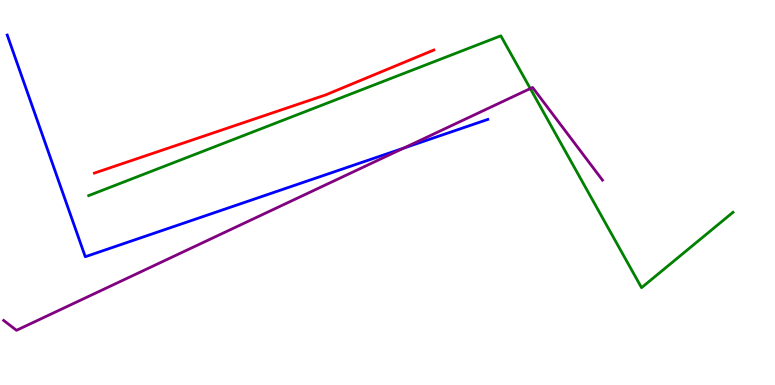[{'lines': ['blue', 'red'], 'intersections': []}, {'lines': ['green', 'red'], 'intersections': []}, {'lines': ['purple', 'red'], 'intersections': []}, {'lines': ['blue', 'green'], 'intersections': []}, {'lines': ['blue', 'purple'], 'intersections': [{'x': 5.21, 'y': 6.15}]}, {'lines': ['green', 'purple'], 'intersections': [{'x': 6.84, 'y': 7.7}]}]